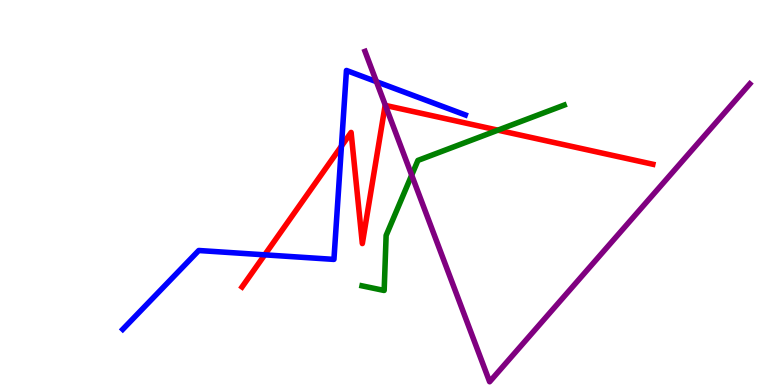[{'lines': ['blue', 'red'], 'intersections': [{'x': 3.42, 'y': 3.38}, {'x': 4.41, 'y': 6.2}]}, {'lines': ['green', 'red'], 'intersections': [{'x': 6.42, 'y': 6.62}]}, {'lines': ['purple', 'red'], 'intersections': [{'x': 4.97, 'y': 7.26}]}, {'lines': ['blue', 'green'], 'intersections': []}, {'lines': ['blue', 'purple'], 'intersections': [{'x': 4.86, 'y': 7.88}]}, {'lines': ['green', 'purple'], 'intersections': [{'x': 5.31, 'y': 5.45}]}]